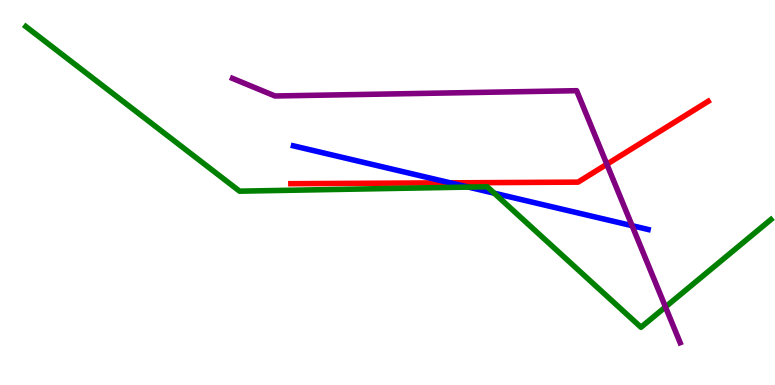[{'lines': ['blue', 'red'], 'intersections': [{'x': 5.81, 'y': 5.25}]}, {'lines': ['green', 'red'], 'intersections': []}, {'lines': ['purple', 'red'], 'intersections': [{'x': 7.83, 'y': 5.73}]}, {'lines': ['blue', 'green'], 'intersections': [{'x': 6.04, 'y': 5.14}, {'x': 6.38, 'y': 4.98}]}, {'lines': ['blue', 'purple'], 'intersections': [{'x': 8.16, 'y': 4.14}]}, {'lines': ['green', 'purple'], 'intersections': [{'x': 8.59, 'y': 2.03}]}]